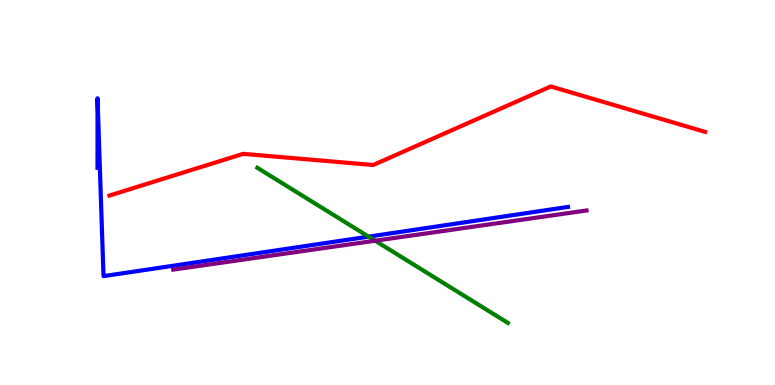[{'lines': ['blue', 'red'], 'intersections': []}, {'lines': ['green', 'red'], 'intersections': []}, {'lines': ['purple', 'red'], 'intersections': []}, {'lines': ['blue', 'green'], 'intersections': [{'x': 4.76, 'y': 3.85}]}, {'lines': ['blue', 'purple'], 'intersections': []}, {'lines': ['green', 'purple'], 'intersections': [{'x': 4.84, 'y': 3.75}]}]